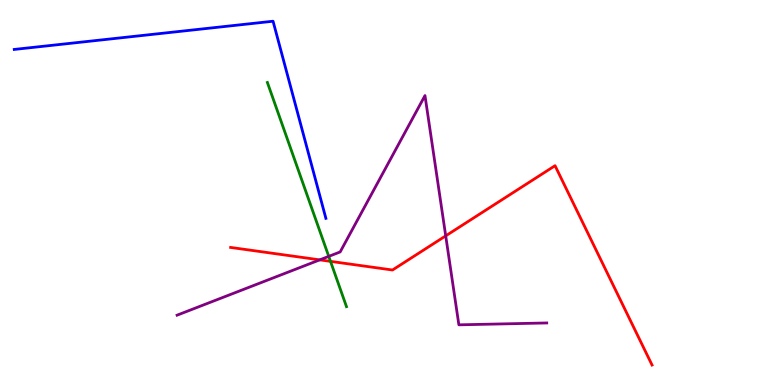[{'lines': ['blue', 'red'], 'intersections': []}, {'lines': ['green', 'red'], 'intersections': [{'x': 4.26, 'y': 3.21}]}, {'lines': ['purple', 'red'], 'intersections': [{'x': 4.13, 'y': 3.25}, {'x': 5.75, 'y': 3.87}]}, {'lines': ['blue', 'green'], 'intersections': []}, {'lines': ['blue', 'purple'], 'intersections': []}, {'lines': ['green', 'purple'], 'intersections': [{'x': 4.24, 'y': 3.34}]}]